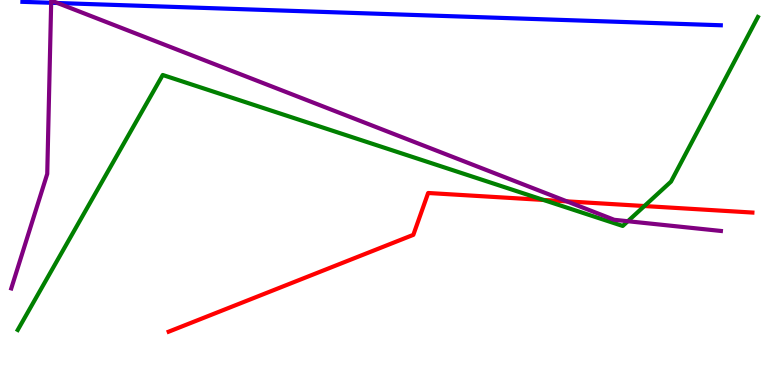[{'lines': ['blue', 'red'], 'intersections': []}, {'lines': ['green', 'red'], 'intersections': [{'x': 7.01, 'y': 4.81}, {'x': 8.31, 'y': 4.65}]}, {'lines': ['purple', 'red'], 'intersections': [{'x': 7.31, 'y': 4.77}]}, {'lines': ['blue', 'green'], 'intersections': []}, {'lines': ['blue', 'purple'], 'intersections': [{'x': 0.66, 'y': 9.93}, {'x': 0.742, 'y': 9.92}]}, {'lines': ['green', 'purple'], 'intersections': [{'x': 8.1, 'y': 4.25}]}]